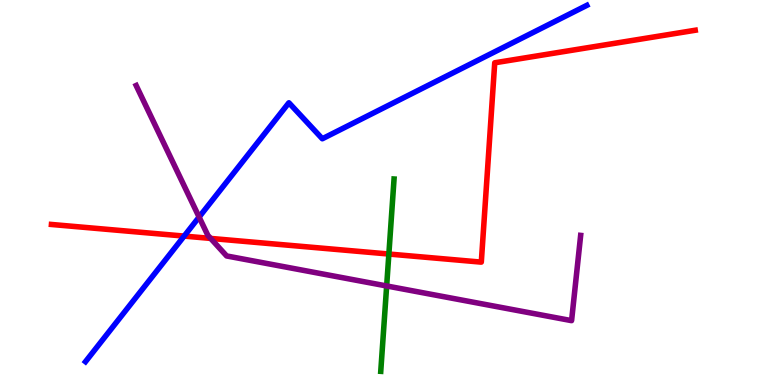[{'lines': ['blue', 'red'], 'intersections': [{'x': 2.38, 'y': 3.87}]}, {'lines': ['green', 'red'], 'intersections': [{'x': 5.02, 'y': 3.4}]}, {'lines': ['purple', 'red'], 'intersections': [{'x': 2.72, 'y': 3.81}]}, {'lines': ['blue', 'green'], 'intersections': []}, {'lines': ['blue', 'purple'], 'intersections': [{'x': 2.57, 'y': 4.36}]}, {'lines': ['green', 'purple'], 'intersections': [{'x': 4.99, 'y': 2.57}]}]